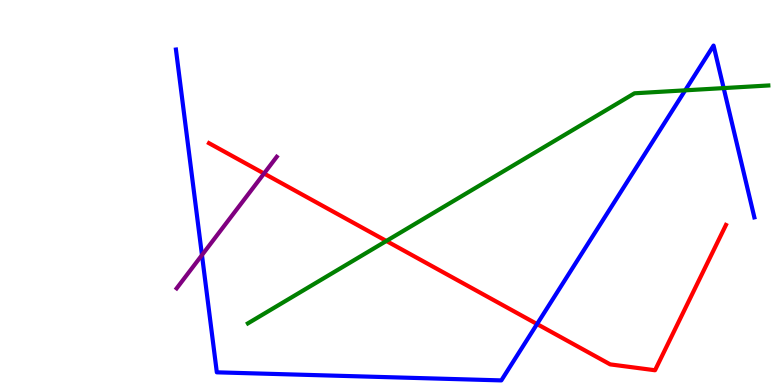[{'lines': ['blue', 'red'], 'intersections': [{'x': 6.93, 'y': 1.58}]}, {'lines': ['green', 'red'], 'intersections': [{'x': 4.99, 'y': 3.74}]}, {'lines': ['purple', 'red'], 'intersections': [{'x': 3.41, 'y': 5.49}]}, {'lines': ['blue', 'green'], 'intersections': [{'x': 8.84, 'y': 7.65}, {'x': 9.34, 'y': 7.71}]}, {'lines': ['blue', 'purple'], 'intersections': [{'x': 2.61, 'y': 3.37}]}, {'lines': ['green', 'purple'], 'intersections': []}]